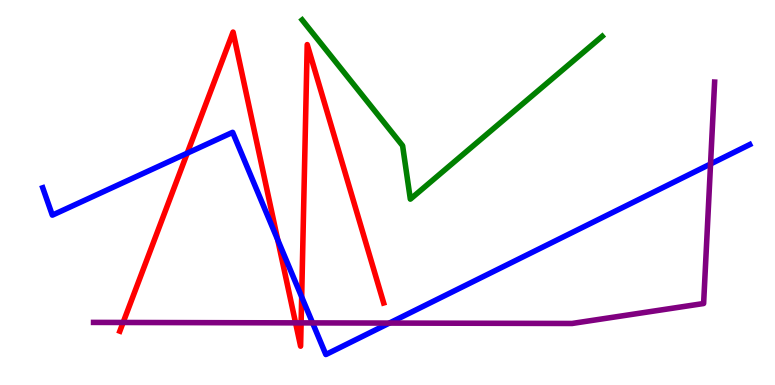[{'lines': ['blue', 'red'], 'intersections': [{'x': 2.42, 'y': 6.02}, {'x': 3.58, 'y': 3.77}, {'x': 3.89, 'y': 2.29}]}, {'lines': ['green', 'red'], 'intersections': []}, {'lines': ['purple', 'red'], 'intersections': [{'x': 1.59, 'y': 1.62}, {'x': 3.81, 'y': 1.61}, {'x': 3.89, 'y': 1.61}]}, {'lines': ['blue', 'green'], 'intersections': []}, {'lines': ['blue', 'purple'], 'intersections': [{'x': 4.03, 'y': 1.61}, {'x': 5.02, 'y': 1.61}, {'x': 9.17, 'y': 5.74}]}, {'lines': ['green', 'purple'], 'intersections': []}]